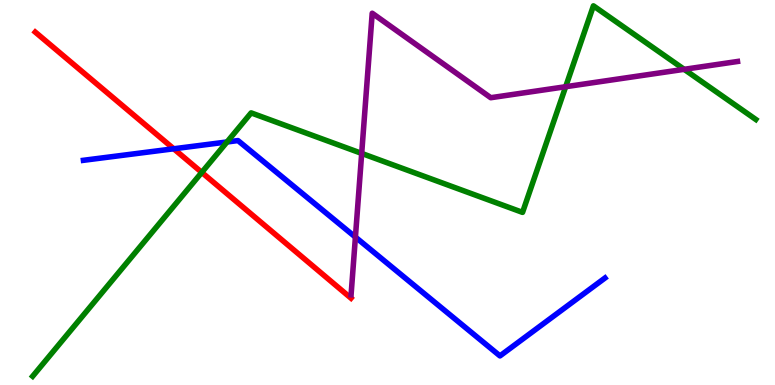[{'lines': ['blue', 'red'], 'intersections': [{'x': 2.24, 'y': 6.14}]}, {'lines': ['green', 'red'], 'intersections': [{'x': 2.6, 'y': 5.52}]}, {'lines': ['purple', 'red'], 'intersections': []}, {'lines': ['blue', 'green'], 'intersections': [{'x': 2.93, 'y': 6.31}]}, {'lines': ['blue', 'purple'], 'intersections': [{'x': 4.59, 'y': 3.84}]}, {'lines': ['green', 'purple'], 'intersections': [{'x': 4.67, 'y': 6.02}, {'x': 7.3, 'y': 7.75}, {'x': 8.83, 'y': 8.2}]}]